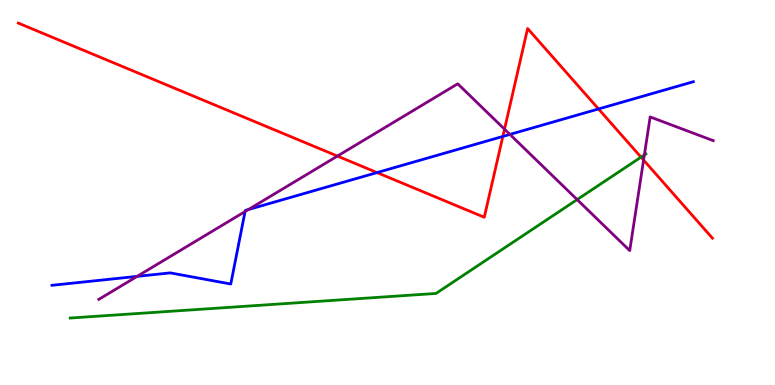[{'lines': ['blue', 'red'], 'intersections': [{'x': 4.86, 'y': 5.52}, {'x': 6.49, 'y': 6.46}, {'x': 7.72, 'y': 7.17}]}, {'lines': ['green', 'red'], 'intersections': [{'x': 8.27, 'y': 5.92}]}, {'lines': ['purple', 'red'], 'intersections': [{'x': 4.35, 'y': 5.95}, {'x': 6.51, 'y': 6.65}, {'x': 8.3, 'y': 5.84}]}, {'lines': ['blue', 'green'], 'intersections': []}, {'lines': ['blue', 'purple'], 'intersections': [{'x': 1.77, 'y': 2.82}, {'x': 3.16, 'y': 4.51}, {'x': 3.21, 'y': 4.56}, {'x': 6.58, 'y': 6.51}]}, {'lines': ['green', 'purple'], 'intersections': [{'x': 7.45, 'y': 4.82}, {'x': 8.31, 'y': 5.98}]}]